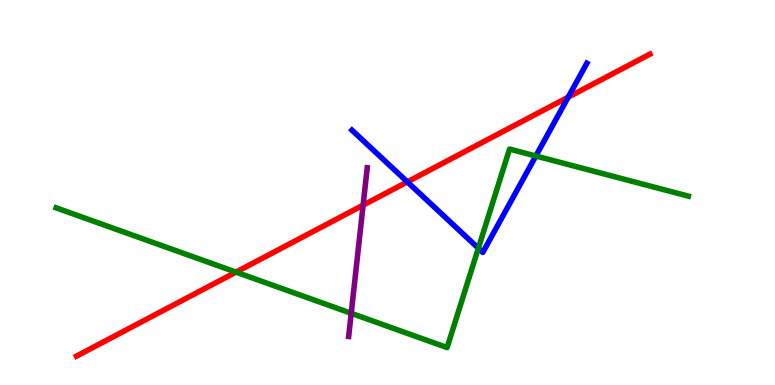[{'lines': ['blue', 'red'], 'intersections': [{'x': 5.26, 'y': 5.28}, {'x': 7.33, 'y': 7.48}]}, {'lines': ['green', 'red'], 'intersections': [{'x': 3.05, 'y': 2.93}]}, {'lines': ['purple', 'red'], 'intersections': [{'x': 4.69, 'y': 4.67}]}, {'lines': ['blue', 'green'], 'intersections': [{'x': 6.17, 'y': 3.55}, {'x': 6.91, 'y': 5.95}]}, {'lines': ['blue', 'purple'], 'intersections': []}, {'lines': ['green', 'purple'], 'intersections': [{'x': 4.53, 'y': 1.86}]}]